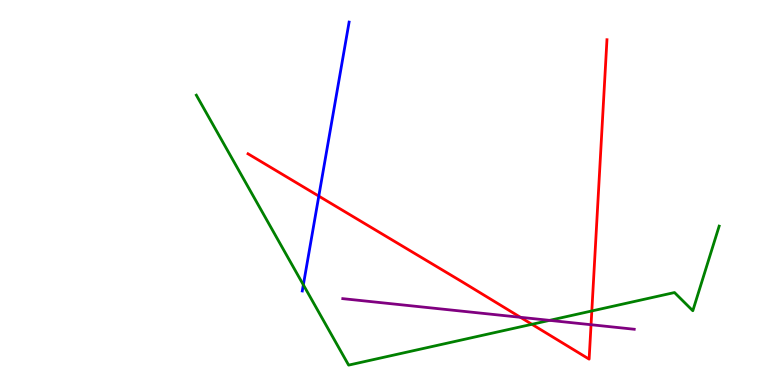[{'lines': ['blue', 'red'], 'intersections': [{'x': 4.11, 'y': 4.91}]}, {'lines': ['green', 'red'], 'intersections': [{'x': 6.86, 'y': 1.58}, {'x': 7.64, 'y': 1.92}]}, {'lines': ['purple', 'red'], 'intersections': [{'x': 6.72, 'y': 1.76}, {'x': 7.63, 'y': 1.57}]}, {'lines': ['blue', 'green'], 'intersections': [{'x': 3.91, 'y': 2.6}]}, {'lines': ['blue', 'purple'], 'intersections': []}, {'lines': ['green', 'purple'], 'intersections': [{'x': 7.09, 'y': 1.68}]}]